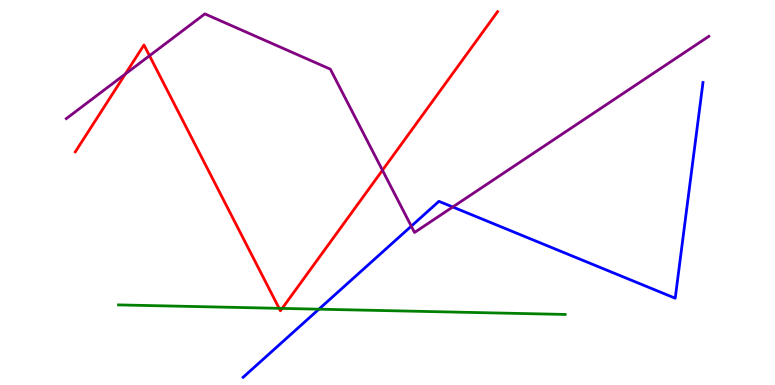[{'lines': ['blue', 'red'], 'intersections': []}, {'lines': ['green', 'red'], 'intersections': [{'x': 3.6, 'y': 1.99}, {'x': 3.64, 'y': 1.99}]}, {'lines': ['purple', 'red'], 'intersections': [{'x': 1.62, 'y': 8.08}, {'x': 1.93, 'y': 8.55}, {'x': 4.93, 'y': 5.58}]}, {'lines': ['blue', 'green'], 'intersections': [{'x': 4.11, 'y': 1.97}]}, {'lines': ['blue', 'purple'], 'intersections': [{'x': 5.31, 'y': 4.13}, {'x': 5.84, 'y': 4.62}]}, {'lines': ['green', 'purple'], 'intersections': []}]